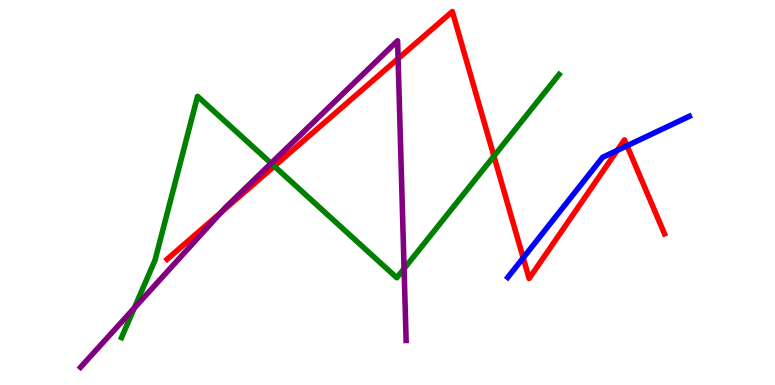[{'lines': ['blue', 'red'], 'intersections': [{'x': 6.75, 'y': 3.3}, {'x': 7.96, 'y': 6.09}, {'x': 8.09, 'y': 6.21}]}, {'lines': ['green', 'red'], 'intersections': [{'x': 3.54, 'y': 5.68}, {'x': 6.37, 'y': 5.95}]}, {'lines': ['purple', 'red'], 'intersections': [{'x': 2.85, 'y': 4.48}, {'x': 5.14, 'y': 8.48}]}, {'lines': ['blue', 'green'], 'intersections': []}, {'lines': ['blue', 'purple'], 'intersections': []}, {'lines': ['green', 'purple'], 'intersections': [{'x': 1.73, 'y': 2.0}, {'x': 3.5, 'y': 5.76}, {'x': 5.21, 'y': 3.02}]}]